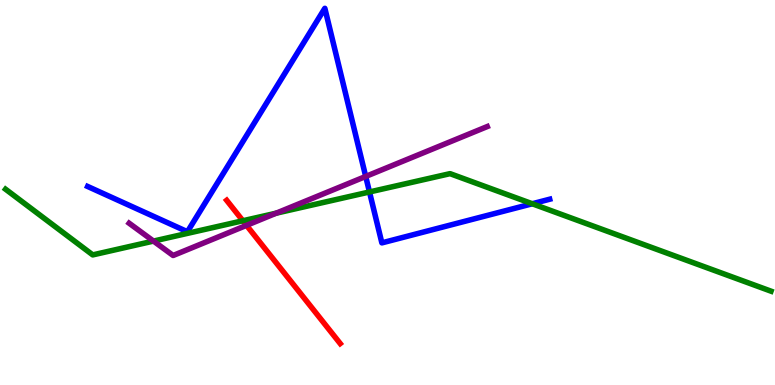[{'lines': ['blue', 'red'], 'intersections': []}, {'lines': ['green', 'red'], 'intersections': [{'x': 3.13, 'y': 4.27}]}, {'lines': ['purple', 'red'], 'intersections': [{'x': 3.18, 'y': 4.15}]}, {'lines': ['blue', 'green'], 'intersections': [{'x': 4.77, 'y': 5.01}, {'x': 6.87, 'y': 4.71}]}, {'lines': ['blue', 'purple'], 'intersections': [{'x': 4.72, 'y': 5.42}]}, {'lines': ['green', 'purple'], 'intersections': [{'x': 1.98, 'y': 3.74}, {'x': 3.56, 'y': 4.46}]}]